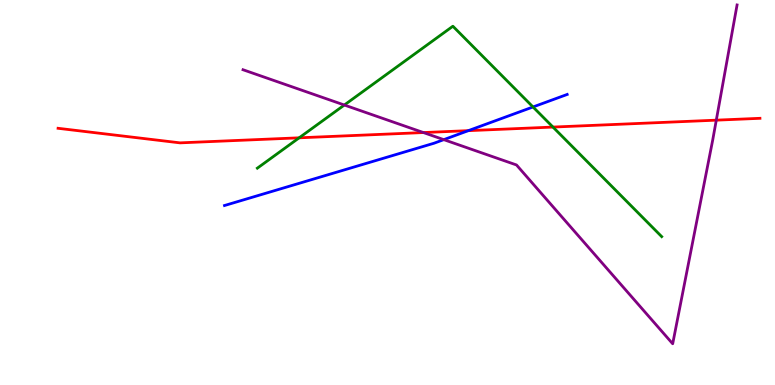[{'lines': ['blue', 'red'], 'intersections': [{'x': 6.04, 'y': 6.61}]}, {'lines': ['green', 'red'], 'intersections': [{'x': 3.86, 'y': 6.42}, {'x': 7.14, 'y': 6.7}]}, {'lines': ['purple', 'red'], 'intersections': [{'x': 5.46, 'y': 6.56}, {'x': 9.24, 'y': 6.88}]}, {'lines': ['blue', 'green'], 'intersections': [{'x': 6.88, 'y': 7.22}]}, {'lines': ['blue', 'purple'], 'intersections': [{'x': 5.73, 'y': 6.37}]}, {'lines': ['green', 'purple'], 'intersections': [{'x': 4.44, 'y': 7.27}]}]